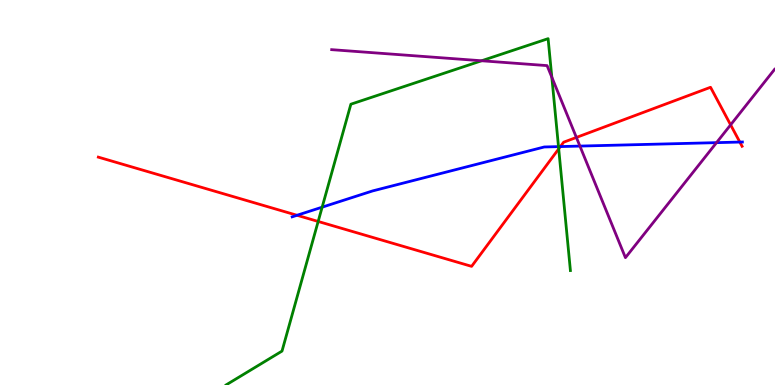[{'lines': ['blue', 'red'], 'intersections': [{'x': 3.83, 'y': 4.41}, {'x': 7.23, 'y': 6.19}, {'x': 9.55, 'y': 6.31}]}, {'lines': ['green', 'red'], 'intersections': [{'x': 4.11, 'y': 4.25}, {'x': 7.21, 'y': 6.13}]}, {'lines': ['purple', 'red'], 'intersections': [{'x': 7.44, 'y': 6.43}, {'x': 9.43, 'y': 6.76}]}, {'lines': ['blue', 'green'], 'intersections': [{'x': 4.16, 'y': 4.62}, {'x': 7.21, 'y': 6.19}]}, {'lines': ['blue', 'purple'], 'intersections': [{'x': 7.48, 'y': 6.21}, {'x': 9.25, 'y': 6.29}]}, {'lines': ['green', 'purple'], 'intersections': [{'x': 6.21, 'y': 8.42}, {'x': 7.12, 'y': 7.99}]}]